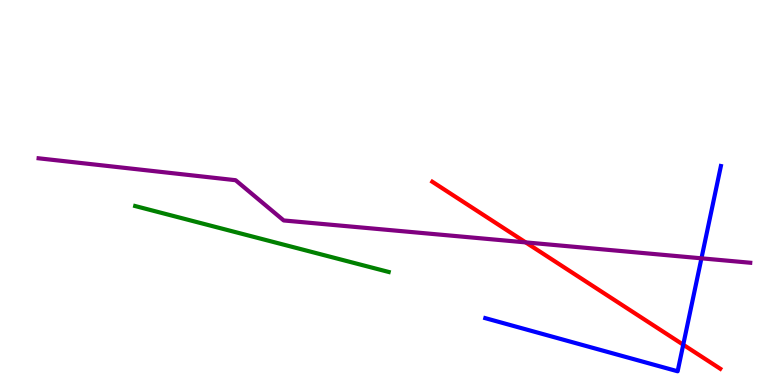[{'lines': ['blue', 'red'], 'intersections': [{'x': 8.82, 'y': 1.05}]}, {'lines': ['green', 'red'], 'intersections': []}, {'lines': ['purple', 'red'], 'intersections': [{'x': 6.78, 'y': 3.7}]}, {'lines': ['blue', 'green'], 'intersections': []}, {'lines': ['blue', 'purple'], 'intersections': [{'x': 9.05, 'y': 3.29}]}, {'lines': ['green', 'purple'], 'intersections': []}]